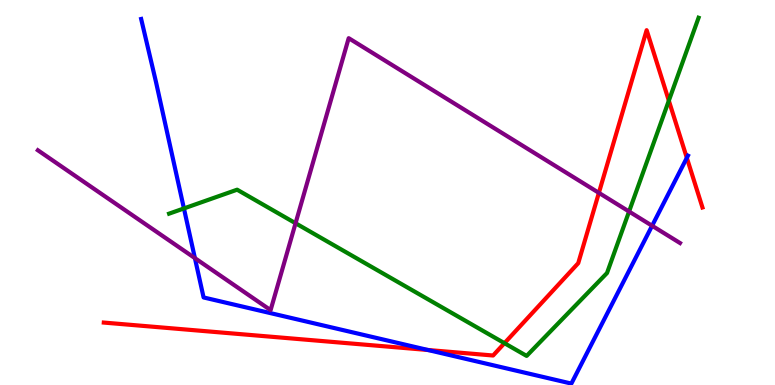[{'lines': ['blue', 'red'], 'intersections': [{'x': 5.52, 'y': 0.909}, {'x': 8.86, 'y': 5.9}]}, {'lines': ['green', 'red'], 'intersections': [{'x': 6.51, 'y': 1.09}, {'x': 8.63, 'y': 7.39}]}, {'lines': ['purple', 'red'], 'intersections': [{'x': 7.73, 'y': 4.99}]}, {'lines': ['blue', 'green'], 'intersections': [{'x': 2.37, 'y': 4.59}]}, {'lines': ['blue', 'purple'], 'intersections': [{'x': 2.51, 'y': 3.3}, {'x': 8.41, 'y': 4.14}]}, {'lines': ['green', 'purple'], 'intersections': [{'x': 3.81, 'y': 4.2}, {'x': 8.12, 'y': 4.51}]}]